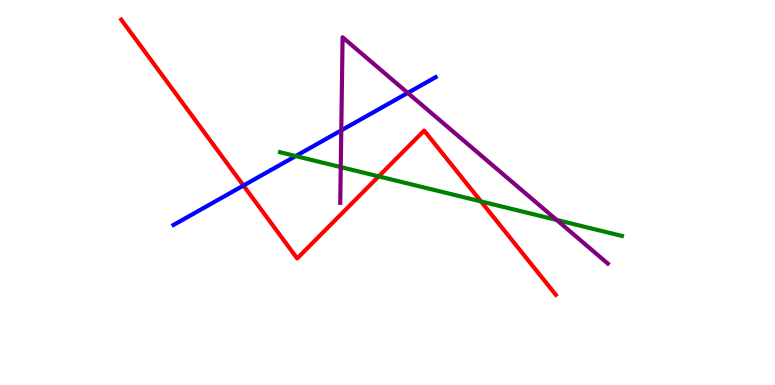[{'lines': ['blue', 'red'], 'intersections': [{'x': 3.14, 'y': 5.18}]}, {'lines': ['green', 'red'], 'intersections': [{'x': 4.89, 'y': 5.42}, {'x': 6.21, 'y': 4.77}]}, {'lines': ['purple', 'red'], 'intersections': []}, {'lines': ['blue', 'green'], 'intersections': [{'x': 3.82, 'y': 5.95}]}, {'lines': ['blue', 'purple'], 'intersections': [{'x': 4.4, 'y': 6.61}, {'x': 5.26, 'y': 7.59}]}, {'lines': ['green', 'purple'], 'intersections': [{'x': 4.4, 'y': 5.66}, {'x': 7.18, 'y': 4.29}]}]